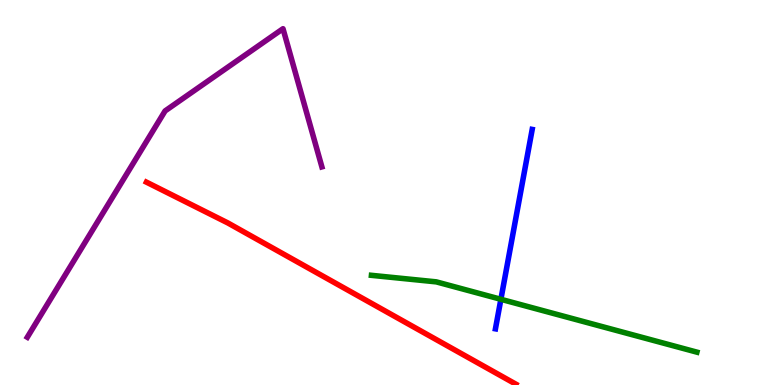[{'lines': ['blue', 'red'], 'intersections': []}, {'lines': ['green', 'red'], 'intersections': []}, {'lines': ['purple', 'red'], 'intersections': []}, {'lines': ['blue', 'green'], 'intersections': [{'x': 6.46, 'y': 2.23}]}, {'lines': ['blue', 'purple'], 'intersections': []}, {'lines': ['green', 'purple'], 'intersections': []}]